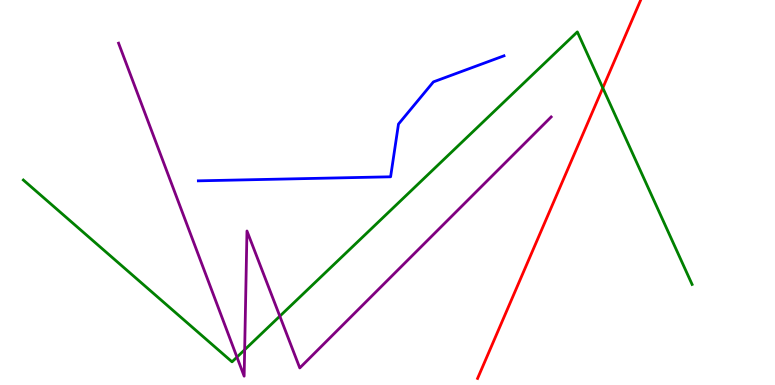[{'lines': ['blue', 'red'], 'intersections': []}, {'lines': ['green', 'red'], 'intersections': [{'x': 7.78, 'y': 7.72}]}, {'lines': ['purple', 'red'], 'intersections': []}, {'lines': ['blue', 'green'], 'intersections': []}, {'lines': ['blue', 'purple'], 'intersections': []}, {'lines': ['green', 'purple'], 'intersections': [{'x': 3.06, 'y': 0.724}, {'x': 3.16, 'y': 0.915}, {'x': 3.61, 'y': 1.79}]}]